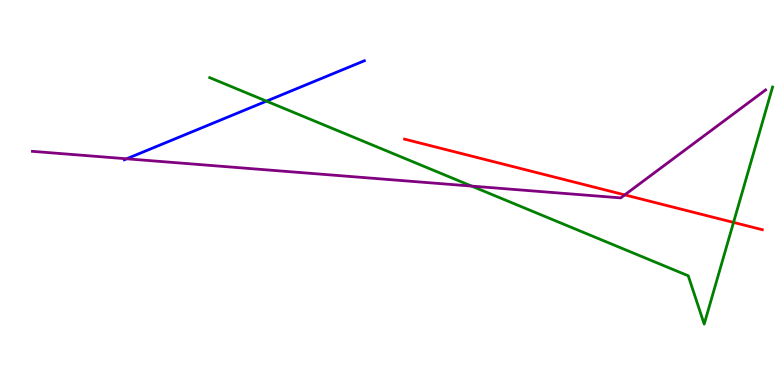[{'lines': ['blue', 'red'], 'intersections': []}, {'lines': ['green', 'red'], 'intersections': [{'x': 9.46, 'y': 4.22}]}, {'lines': ['purple', 'red'], 'intersections': [{'x': 8.06, 'y': 4.94}]}, {'lines': ['blue', 'green'], 'intersections': [{'x': 3.44, 'y': 7.37}]}, {'lines': ['blue', 'purple'], 'intersections': [{'x': 1.63, 'y': 5.88}]}, {'lines': ['green', 'purple'], 'intersections': [{'x': 6.09, 'y': 5.17}]}]